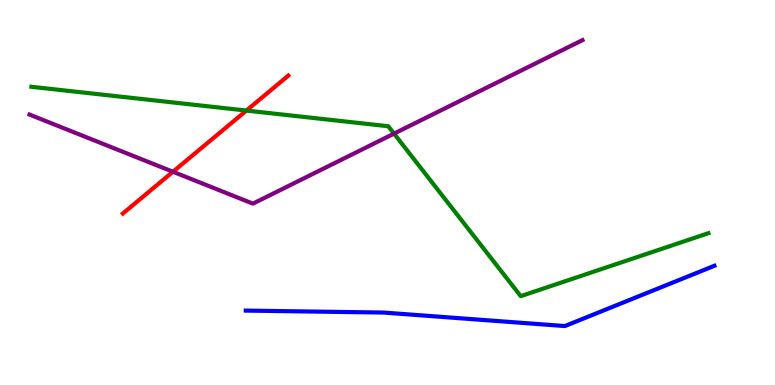[{'lines': ['blue', 'red'], 'intersections': []}, {'lines': ['green', 'red'], 'intersections': [{'x': 3.18, 'y': 7.13}]}, {'lines': ['purple', 'red'], 'intersections': [{'x': 2.23, 'y': 5.54}]}, {'lines': ['blue', 'green'], 'intersections': []}, {'lines': ['blue', 'purple'], 'intersections': []}, {'lines': ['green', 'purple'], 'intersections': [{'x': 5.08, 'y': 6.53}]}]